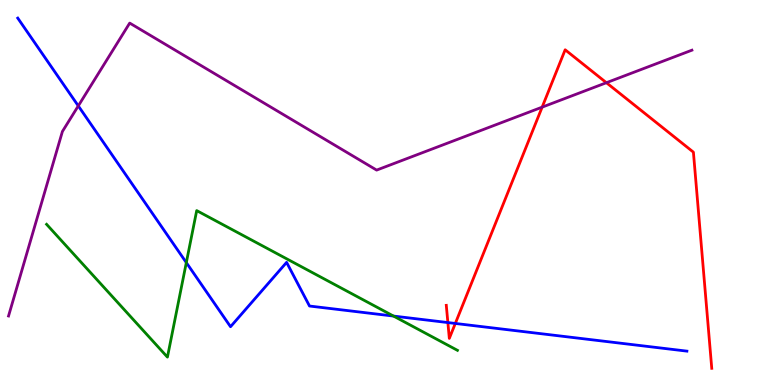[{'lines': ['blue', 'red'], 'intersections': [{'x': 5.78, 'y': 1.62}, {'x': 5.88, 'y': 1.6}]}, {'lines': ['green', 'red'], 'intersections': []}, {'lines': ['purple', 'red'], 'intersections': [{'x': 7.0, 'y': 7.22}, {'x': 7.82, 'y': 7.85}]}, {'lines': ['blue', 'green'], 'intersections': [{'x': 2.4, 'y': 3.18}, {'x': 5.08, 'y': 1.79}]}, {'lines': ['blue', 'purple'], 'intersections': [{'x': 1.01, 'y': 7.25}]}, {'lines': ['green', 'purple'], 'intersections': []}]